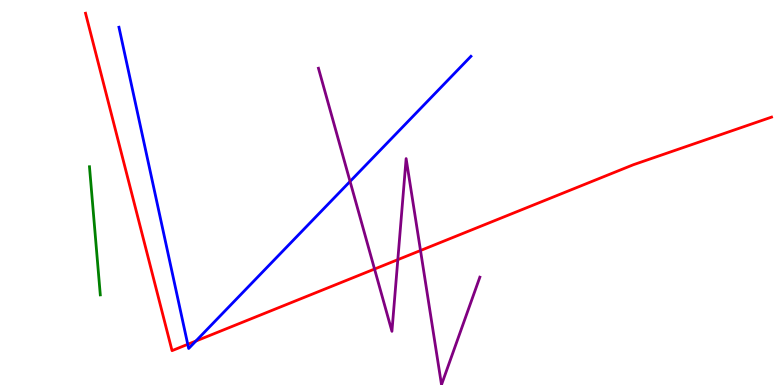[{'lines': ['blue', 'red'], 'intersections': [{'x': 2.42, 'y': 1.06}, {'x': 2.53, 'y': 1.14}]}, {'lines': ['green', 'red'], 'intersections': []}, {'lines': ['purple', 'red'], 'intersections': [{'x': 4.83, 'y': 3.01}, {'x': 5.13, 'y': 3.26}, {'x': 5.43, 'y': 3.49}]}, {'lines': ['blue', 'green'], 'intersections': []}, {'lines': ['blue', 'purple'], 'intersections': [{'x': 4.52, 'y': 5.29}]}, {'lines': ['green', 'purple'], 'intersections': []}]